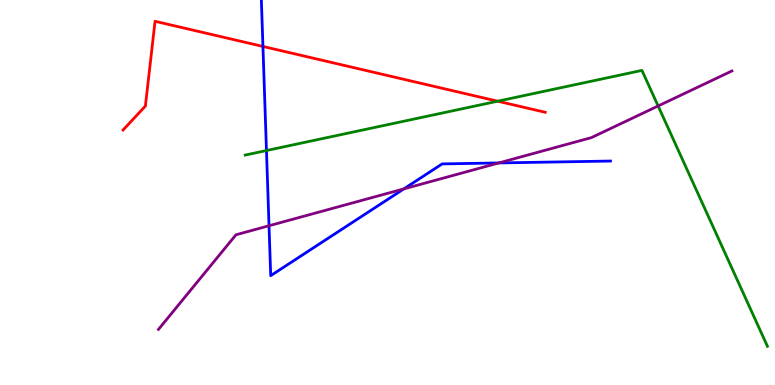[{'lines': ['blue', 'red'], 'intersections': [{'x': 3.39, 'y': 8.79}]}, {'lines': ['green', 'red'], 'intersections': [{'x': 6.42, 'y': 7.37}]}, {'lines': ['purple', 'red'], 'intersections': []}, {'lines': ['blue', 'green'], 'intersections': [{'x': 3.44, 'y': 6.09}]}, {'lines': ['blue', 'purple'], 'intersections': [{'x': 3.47, 'y': 4.14}, {'x': 5.21, 'y': 5.09}, {'x': 6.44, 'y': 5.77}]}, {'lines': ['green', 'purple'], 'intersections': [{'x': 8.49, 'y': 7.25}]}]